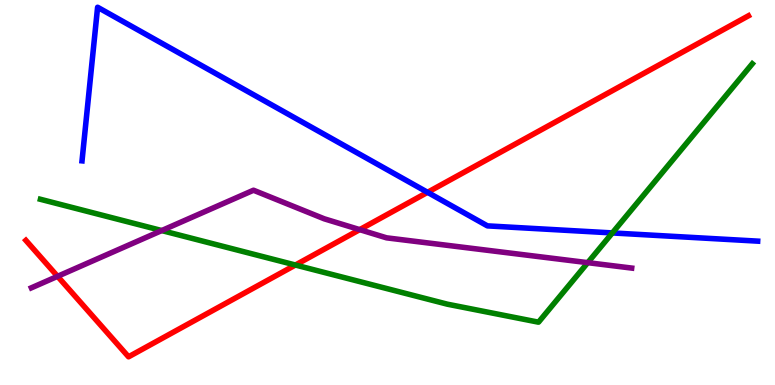[{'lines': ['blue', 'red'], 'intersections': [{'x': 5.52, 'y': 5.0}]}, {'lines': ['green', 'red'], 'intersections': [{'x': 3.81, 'y': 3.12}]}, {'lines': ['purple', 'red'], 'intersections': [{'x': 0.743, 'y': 2.82}, {'x': 4.64, 'y': 4.04}]}, {'lines': ['blue', 'green'], 'intersections': [{'x': 7.9, 'y': 3.95}]}, {'lines': ['blue', 'purple'], 'intersections': []}, {'lines': ['green', 'purple'], 'intersections': [{'x': 2.09, 'y': 4.01}, {'x': 7.58, 'y': 3.18}]}]